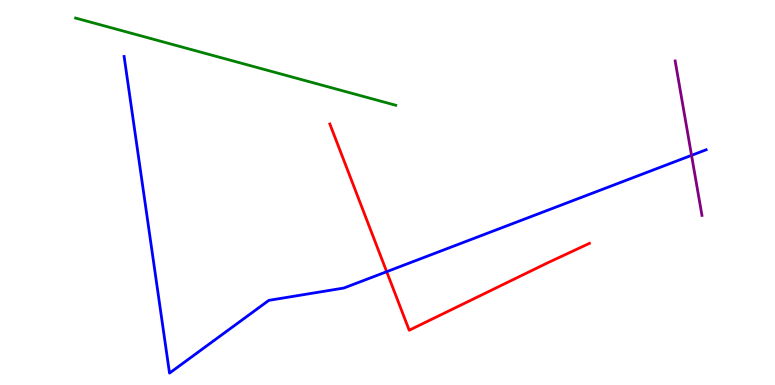[{'lines': ['blue', 'red'], 'intersections': [{'x': 4.99, 'y': 2.94}]}, {'lines': ['green', 'red'], 'intersections': []}, {'lines': ['purple', 'red'], 'intersections': []}, {'lines': ['blue', 'green'], 'intersections': []}, {'lines': ['blue', 'purple'], 'intersections': [{'x': 8.92, 'y': 5.97}]}, {'lines': ['green', 'purple'], 'intersections': []}]